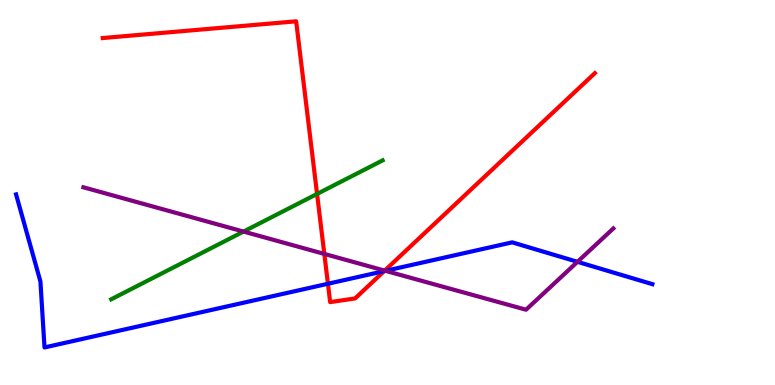[{'lines': ['blue', 'red'], 'intersections': [{'x': 4.23, 'y': 2.63}, {'x': 4.96, 'y': 2.96}]}, {'lines': ['green', 'red'], 'intersections': [{'x': 4.09, 'y': 4.96}]}, {'lines': ['purple', 'red'], 'intersections': [{'x': 4.18, 'y': 3.4}, {'x': 4.96, 'y': 2.97}]}, {'lines': ['blue', 'green'], 'intersections': []}, {'lines': ['blue', 'purple'], 'intersections': [{'x': 4.97, 'y': 2.97}, {'x': 7.45, 'y': 3.2}]}, {'lines': ['green', 'purple'], 'intersections': [{'x': 3.14, 'y': 3.99}]}]